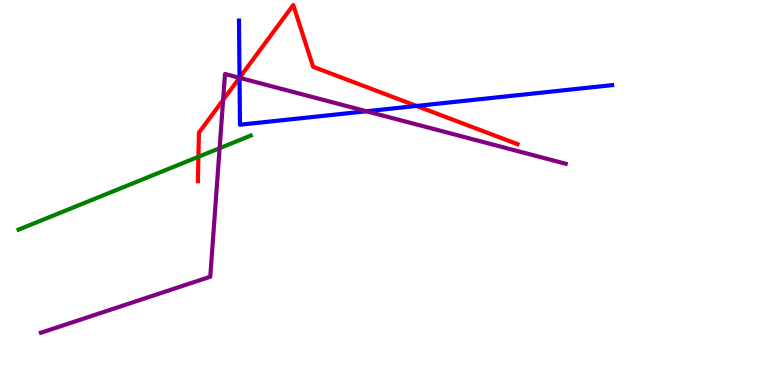[{'lines': ['blue', 'red'], 'intersections': [{'x': 3.09, 'y': 7.98}, {'x': 5.37, 'y': 7.25}]}, {'lines': ['green', 'red'], 'intersections': [{'x': 2.56, 'y': 5.93}]}, {'lines': ['purple', 'red'], 'intersections': [{'x': 2.88, 'y': 7.4}, {'x': 3.09, 'y': 7.98}]}, {'lines': ['blue', 'green'], 'intersections': []}, {'lines': ['blue', 'purple'], 'intersections': [{'x': 3.09, 'y': 7.98}, {'x': 4.73, 'y': 7.11}]}, {'lines': ['green', 'purple'], 'intersections': [{'x': 2.83, 'y': 6.15}]}]